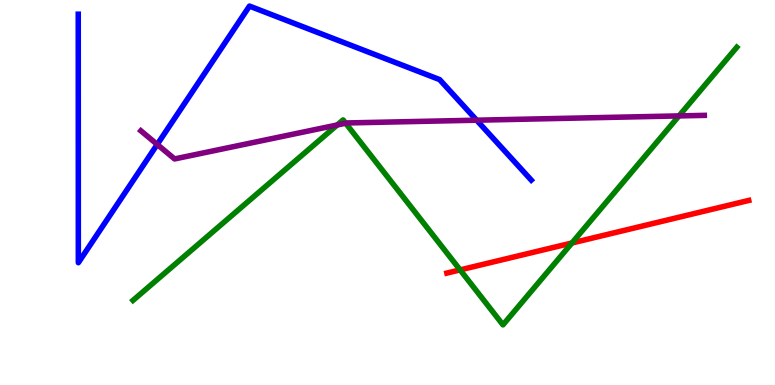[{'lines': ['blue', 'red'], 'intersections': []}, {'lines': ['green', 'red'], 'intersections': [{'x': 5.94, 'y': 2.99}, {'x': 7.38, 'y': 3.69}]}, {'lines': ['purple', 'red'], 'intersections': []}, {'lines': ['blue', 'green'], 'intersections': []}, {'lines': ['blue', 'purple'], 'intersections': [{'x': 2.03, 'y': 6.25}, {'x': 6.15, 'y': 6.88}]}, {'lines': ['green', 'purple'], 'intersections': [{'x': 4.35, 'y': 6.75}, {'x': 4.46, 'y': 6.8}, {'x': 8.76, 'y': 6.99}]}]